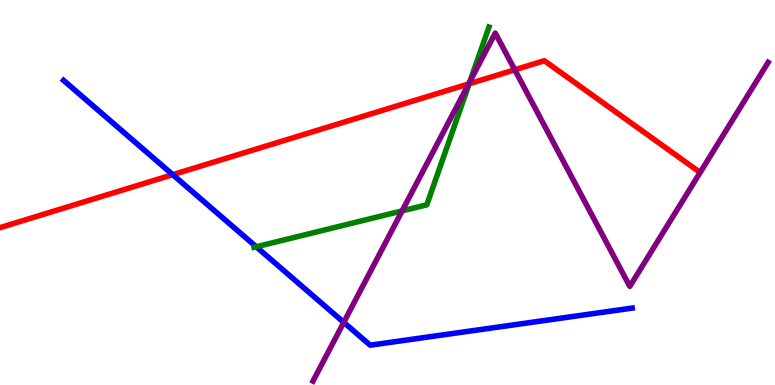[{'lines': ['blue', 'red'], 'intersections': [{'x': 2.23, 'y': 5.46}]}, {'lines': ['green', 'red'], 'intersections': [{'x': 6.05, 'y': 7.82}]}, {'lines': ['purple', 'red'], 'intersections': [{'x': 6.05, 'y': 7.82}, {'x': 6.64, 'y': 8.19}]}, {'lines': ['blue', 'green'], 'intersections': [{'x': 3.31, 'y': 3.59}]}, {'lines': ['blue', 'purple'], 'intersections': [{'x': 4.44, 'y': 1.63}]}, {'lines': ['green', 'purple'], 'intersections': [{'x': 5.19, 'y': 4.52}, {'x': 6.07, 'y': 7.89}]}]